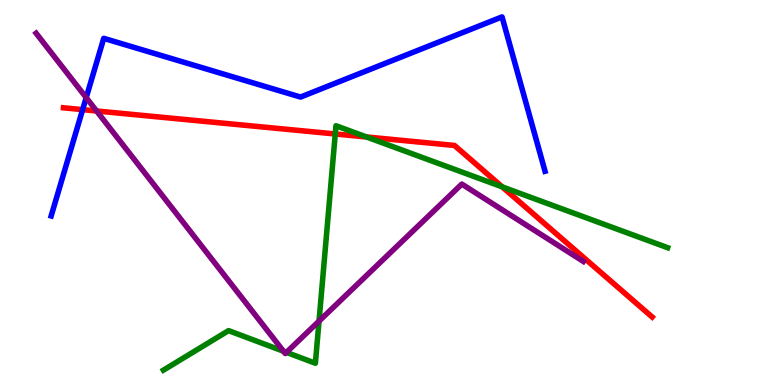[{'lines': ['blue', 'red'], 'intersections': [{'x': 1.07, 'y': 7.15}]}, {'lines': ['green', 'red'], 'intersections': [{'x': 4.33, 'y': 6.52}, {'x': 4.73, 'y': 6.44}, {'x': 6.48, 'y': 5.15}]}, {'lines': ['purple', 'red'], 'intersections': [{'x': 1.25, 'y': 7.12}]}, {'lines': ['blue', 'green'], 'intersections': []}, {'lines': ['blue', 'purple'], 'intersections': [{'x': 1.11, 'y': 7.46}]}, {'lines': ['green', 'purple'], 'intersections': [{'x': 3.66, 'y': 0.876}, {'x': 3.7, 'y': 0.848}, {'x': 4.12, 'y': 1.66}]}]